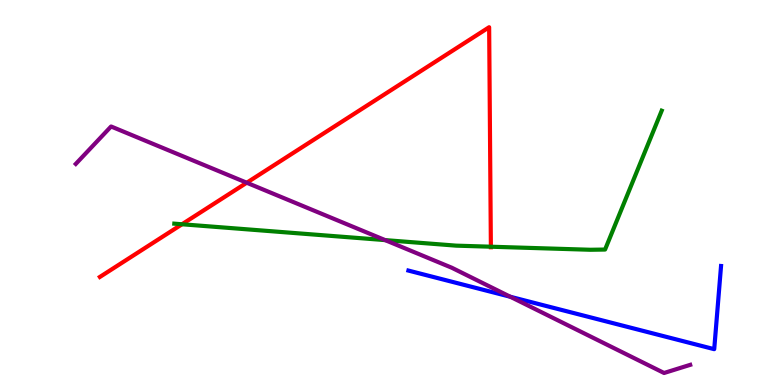[{'lines': ['blue', 'red'], 'intersections': []}, {'lines': ['green', 'red'], 'intersections': [{'x': 2.35, 'y': 4.18}, {'x': 6.33, 'y': 3.59}]}, {'lines': ['purple', 'red'], 'intersections': [{'x': 3.18, 'y': 5.25}]}, {'lines': ['blue', 'green'], 'intersections': []}, {'lines': ['blue', 'purple'], 'intersections': [{'x': 6.59, 'y': 2.29}]}, {'lines': ['green', 'purple'], 'intersections': [{'x': 4.97, 'y': 3.76}]}]